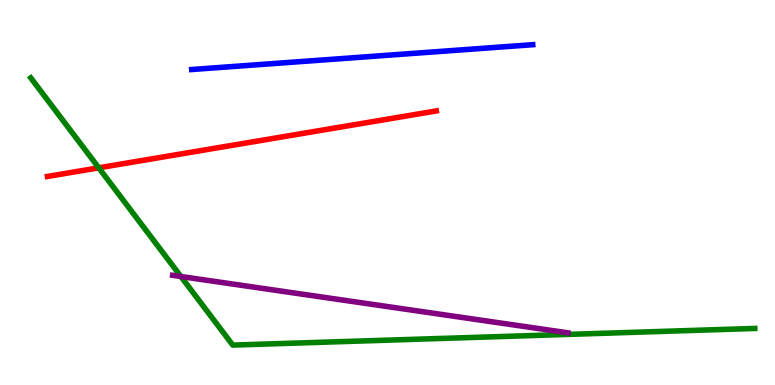[{'lines': ['blue', 'red'], 'intersections': []}, {'lines': ['green', 'red'], 'intersections': [{'x': 1.27, 'y': 5.64}]}, {'lines': ['purple', 'red'], 'intersections': []}, {'lines': ['blue', 'green'], 'intersections': []}, {'lines': ['blue', 'purple'], 'intersections': []}, {'lines': ['green', 'purple'], 'intersections': [{'x': 2.33, 'y': 2.82}]}]